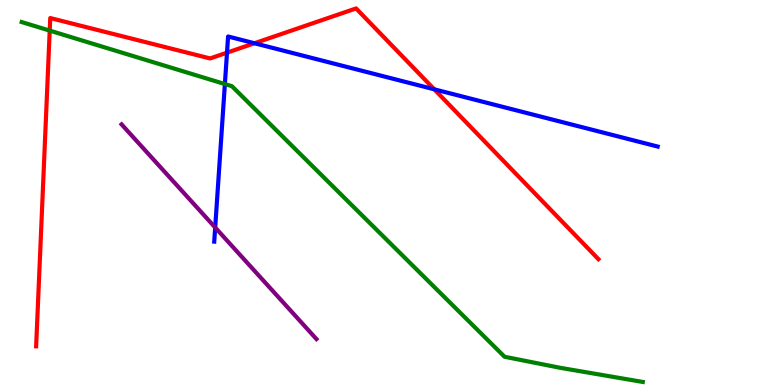[{'lines': ['blue', 'red'], 'intersections': [{'x': 2.93, 'y': 8.63}, {'x': 3.28, 'y': 8.88}, {'x': 5.6, 'y': 7.68}]}, {'lines': ['green', 'red'], 'intersections': [{'x': 0.641, 'y': 9.2}]}, {'lines': ['purple', 'red'], 'intersections': []}, {'lines': ['blue', 'green'], 'intersections': [{'x': 2.9, 'y': 7.82}]}, {'lines': ['blue', 'purple'], 'intersections': [{'x': 2.78, 'y': 4.09}]}, {'lines': ['green', 'purple'], 'intersections': []}]